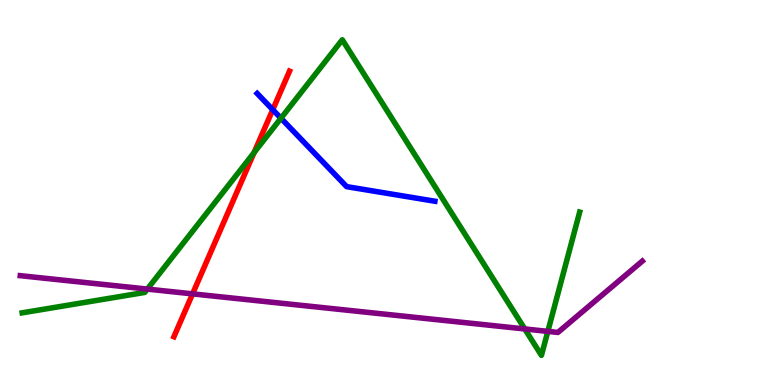[{'lines': ['blue', 'red'], 'intersections': [{'x': 3.52, 'y': 7.15}]}, {'lines': ['green', 'red'], 'intersections': [{'x': 3.28, 'y': 6.04}]}, {'lines': ['purple', 'red'], 'intersections': [{'x': 2.48, 'y': 2.37}]}, {'lines': ['blue', 'green'], 'intersections': [{'x': 3.63, 'y': 6.93}]}, {'lines': ['blue', 'purple'], 'intersections': []}, {'lines': ['green', 'purple'], 'intersections': [{'x': 1.9, 'y': 2.49}, {'x': 6.77, 'y': 1.46}, {'x': 7.07, 'y': 1.39}]}]